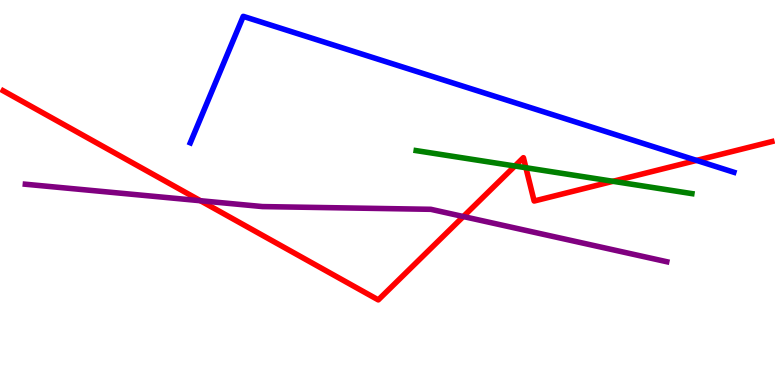[{'lines': ['blue', 'red'], 'intersections': [{'x': 8.99, 'y': 5.83}]}, {'lines': ['green', 'red'], 'intersections': [{'x': 6.64, 'y': 5.69}, {'x': 6.79, 'y': 5.64}, {'x': 7.91, 'y': 5.29}]}, {'lines': ['purple', 'red'], 'intersections': [{'x': 2.59, 'y': 4.79}, {'x': 5.98, 'y': 4.38}]}, {'lines': ['blue', 'green'], 'intersections': []}, {'lines': ['blue', 'purple'], 'intersections': []}, {'lines': ['green', 'purple'], 'intersections': []}]